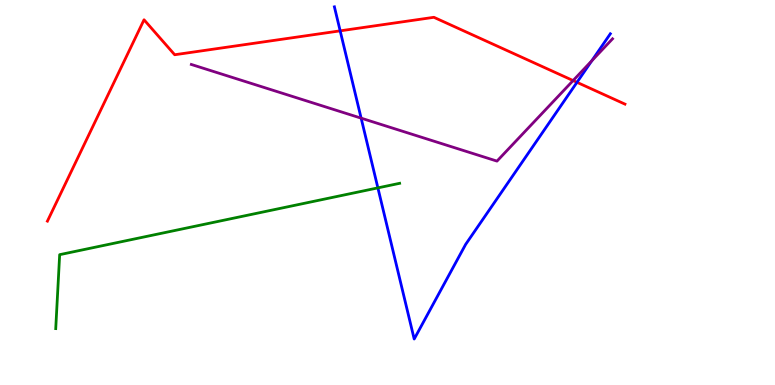[{'lines': ['blue', 'red'], 'intersections': [{'x': 4.39, 'y': 9.2}, {'x': 7.44, 'y': 7.86}]}, {'lines': ['green', 'red'], 'intersections': []}, {'lines': ['purple', 'red'], 'intersections': [{'x': 7.39, 'y': 7.91}]}, {'lines': ['blue', 'green'], 'intersections': [{'x': 4.88, 'y': 5.12}]}, {'lines': ['blue', 'purple'], 'intersections': [{'x': 4.66, 'y': 6.93}, {'x': 7.64, 'y': 8.42}]}, {'lines': ['green', 'purple'], 'intersections': []}]